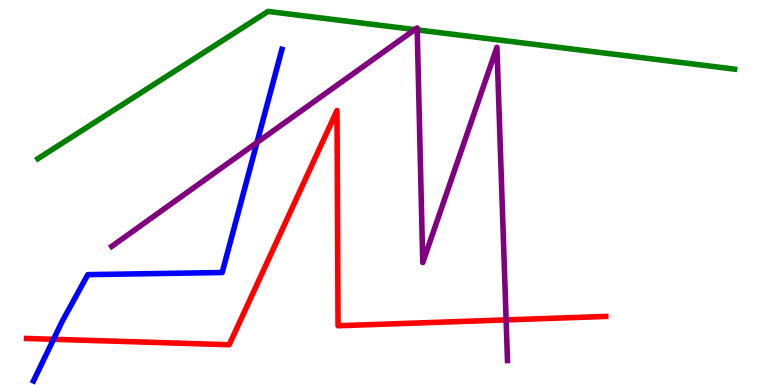[{'lines': ['blue', 'red'], 'intersections': [{'x': 0.691, 'y': 1.19}]}, {'lines': ['green', 'red'], 'intersections': []}, {'lines': ['purple', 'red'], 'intersections': [{'x': 6.53, 'y': 1.69}]}, {'lines': ['blue', 'green'], 'intersections': []}, {'lines': ['blue', 'purple'], 'intersections': [{'x': 3.32, 'y': 6.3}]}, {'lines': ['green', 'purple'], 'intersections': [{'x': 5.35, 'y': 9.23}, {'x': 5.38, 'y': 9.22}]}]